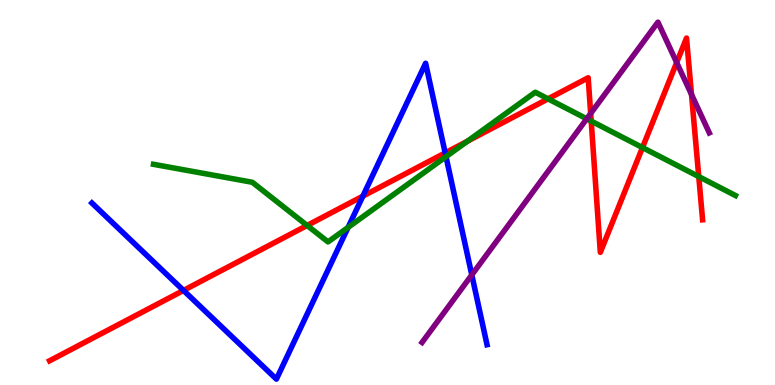[{'lines': ['blue', 'red'], 'intersections': [{'x': 2.37, 'y': 2.46}, {'x': 4.68, 'y': 4.9}, {'x': 5.74, 'y': 6.03}]}, {'lines': ['green', 'red'], 'intersections': [{'x': 3.96, 'y': 4.14}, {'x': 6.03, 'y': 6.33}, {'x': 7.07, 'y': 7.43}, {'x': 7.63, 'y': 6.85}, {'x': 8.29, 'y': 6.17}, {'x': 9.02, 'y': 5.41}]}, {'lines': ['purple', 'red'], 'intersections': [{'x': 7.62, 'y': 7.05}, {'x': 8.73, 'y': 8.38}, {'x': 8.92, 'y': 7.55}]}, {'lines': ['blue', 'green'], 'intersections': [{'x': 4.49, 'y': 4.09}, {'x': 5.75, 'y': 5.93}]}, {'lines': ['blue', 'purple'], 'intersections': [{'x': 6.09, 'y': 2.86}]}, {'lines': ['green', 'purple'], 'intersections': [{'x': 7.57, 'y': 6.91}]}]